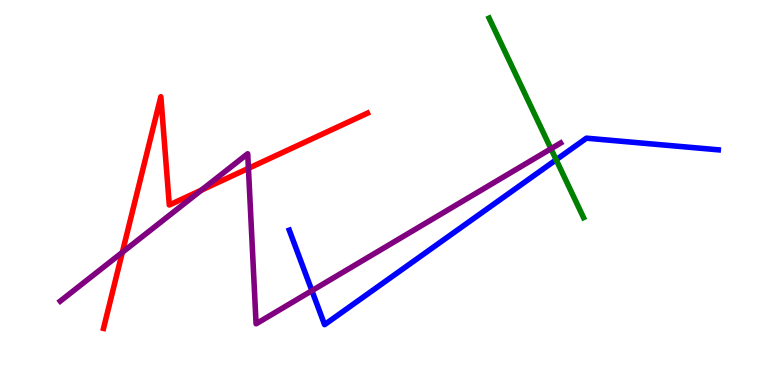[{'lines': ['blue', 'red'], 'intersections': []}, {'lines': ['green', 'red'], 'intersections': []}, {'lines': ['purple', 'red'], 'intersections': [{'x': 1.58, 'y': 3.45}, {'x': 2.6, 'y': 5.06}, {'x': 3.21, 'y': 5.63}]}, {'lines': ['blue', 'green'], 'intersections': [{'x': 7.18, 'y': 5.85}]}, {'lines': ['blue', 'purple'], 'intersections': [{'x': 4.02, 'y': 2.45}]}, {'lines': ['green', 'purple'], 'intersections': [{'x': 7.11, 'y': 6.14}]}]